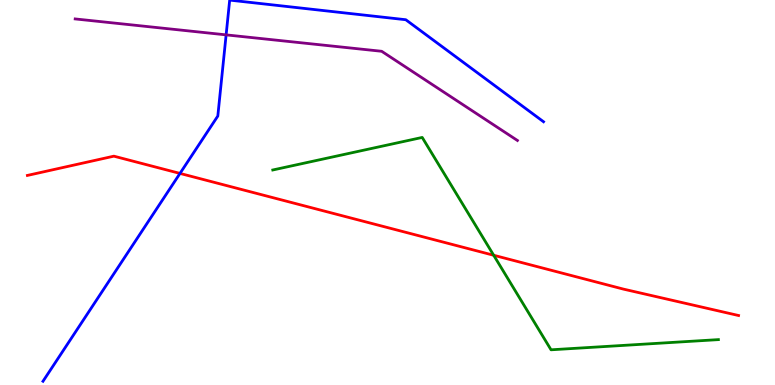[{'lines': ['blue', 'red'], 'intersections': [{'x': 2.32, 'y': 5.5}]}, {'lines': ['green', 'red'], 'intersections': [{'x': 6.37, 'y': 3.37}]}, {'lines': ['purple', 'red'], 'intersections': []}, {'lines': ['blue', 'green'], 'intersections': []}, {'lines': ['blue', 'purple'], 'intersections': [{'x': 2.92, 'y': 9.09}]}, {'lines': ['green', 'purple'], 'intersections': []}]